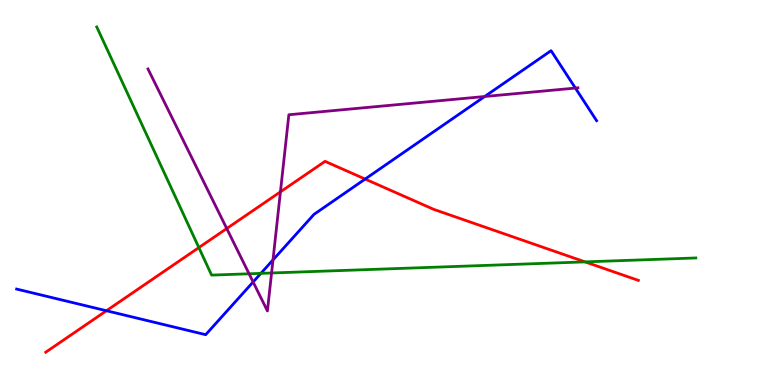[{'lines': ['blue', 'red'], 'intersections': [{'x': 1.37, 'y': 1.93}, {'x': 4.71, 'y': 5.35}]}, {'lines': ['green', 'red'], 'intersections': [{'x': 2.57, 'y': 3.57}, {'x': 7.55, 'y': 3.2}]}, {'lines': ['purple', 'red'], 'intersections': [{'x': 2.93, 'y': 4.06}, {'x': 3.62, 'y': 5.02}]}, {'lines': ['blue', 'green'], 'intersections': [{'x': 3.37, 'y': 2.9}]}, {'lines': ['blue', 'purple'], 'intersections': [{'x': 3.27, 'y': 2.68}, {'x': 3.52, 'y': 3.25}, {'x': 6.25, 'y': 7.49}, {'x': 7.42, 'y': 7.71}]}, {'lines': ['green', 'purple'], 'intersections': [{'x': 3.21, 'y': 2.89}, {'x': 3.5, 'y': 2.91}]}]